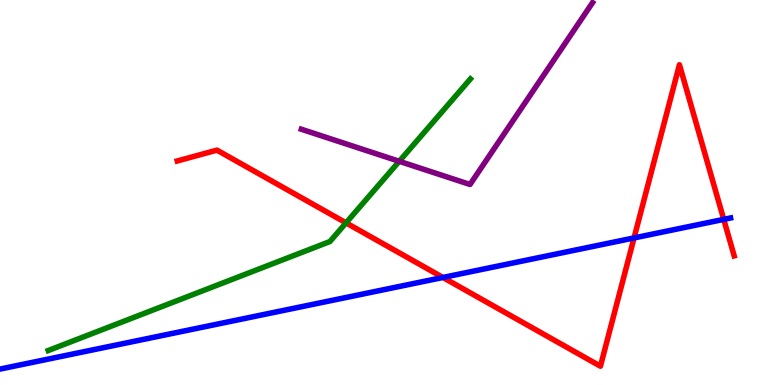[{'lines': ['blue', 'red'], 'intersections': [{'x': 5.72, 'y': 2.79}, {'x': 8.18, 'y': 3.82}, {'x': 9.34, 'y': 4.3}]}, {'lines': ['green', 'red'], 'intersections': [{'x': 4.47, 'y': 4.21}]}, {'lines': ['purple', 'red'], 'intersections': []}, {'lines': ['blue', 'green'], 'intersections': []}, {'lines': ['blue', 'purple'], 'intersections': []}, {'lines': ['green', 'purple'], 'intersections': [{'x': 5.15, 'y': 5.81}]}]